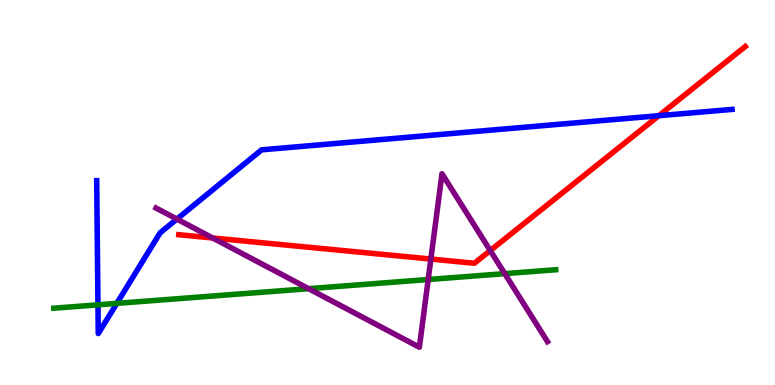[{'lines': ['blue', 'red'], 'intersections': [{'x': 8.5, 'y': 6.99}]}, {'lines': ['green', 'red'], 'intersections': []}, {'lines': ['purple', 'red'], 'intersections': [{'x': 2.74, 'y': 3.82}, {'x': 5.56, 'y': 3.27}, {'x': 6.33, 'y': 3.49}]}, {'lines': ['blue', 'green'], 'intersections': [{'x': 1.26, 'y': 2.08}, {'x': 1.51, 'y': 2.12}]}, {'lines': ['blue', 'purple'], 'intersections': [{'x': 2.28, 'y': 4.31}]}, {'lines': ['green', 'purple'], 'intersections': [{'x': 3.98, 'y': 2.5}, {'x': 5.53, 'y': 2.74}, {'x': 6.51, 'y': 2.89}]}]